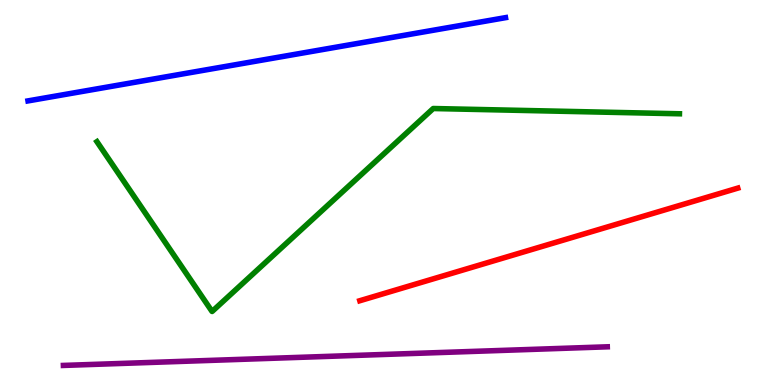[{'lines': ['blue', 'red'], 'intersections': []}, {'lines': ['green', 'red'], 'intersections': []}, {'lines': ['purple', 'red'], 'intersections': []}, {'lines': ['blue', 'green'], 'intersections': []}, {'lines': ['blue', 'purple'], 'intersections': []}, {'lines': ['green', 'purple'], 'intersections': []}]